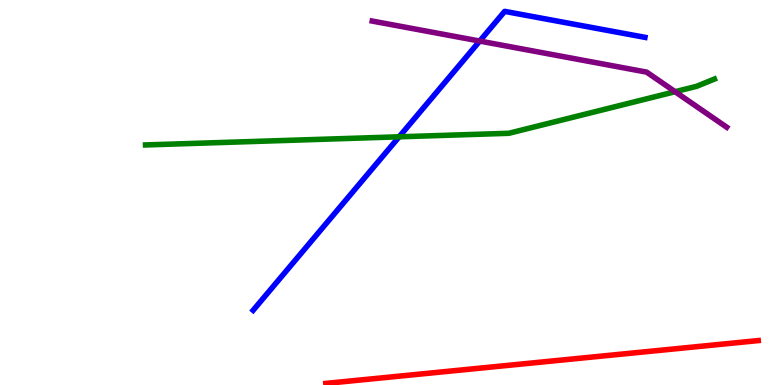[{'lines': ['blue', 'red'], 'intersections': []}, {'lines': ['green', 'red'], 'intersections': []}, {'lines': ['purple', 'red'], 'intersections': []}, {'lines': ['blue', 'green'], 'intersections': [{'x': 5.15, 'y': 6.45}]}, {'lines': ['blue', 'purple'], 'intersections': [{'x': 6.19, 'y': 8.93}]}, {'lines': ['green', 'purple'], 'intersections': [{'x': 8.71, 'y': 7.62}]}]